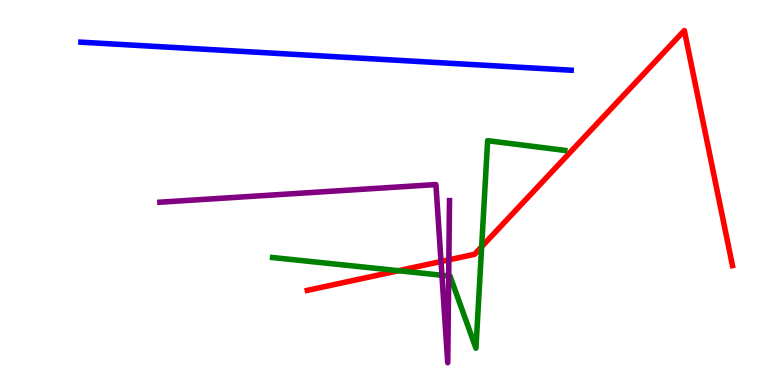[{'lines': ['blue', 'red'], 'intersections': []}, {'lines': ['green', 'red'], 'intersections': [{'x': 5.14, 'y': 2.97}, {'x': 6.21, 'y': 3.59}]}, {'lines': ['purple', 'red'], 'intersections': [{'x': 5.69, 'y': 3.21}, {'x': 5.79, 'y': 3.25}]}, {'lines': ['blue', 'green'], 'intersections': []}, {'lines': ['blue', 'purple'], 'intersections': []}, {'lines': ['green', 'purple'], 'intersections': [{'x': 5.7, 'y': 2.85}, {'x': 5.79, 'y': 2.83}]}]